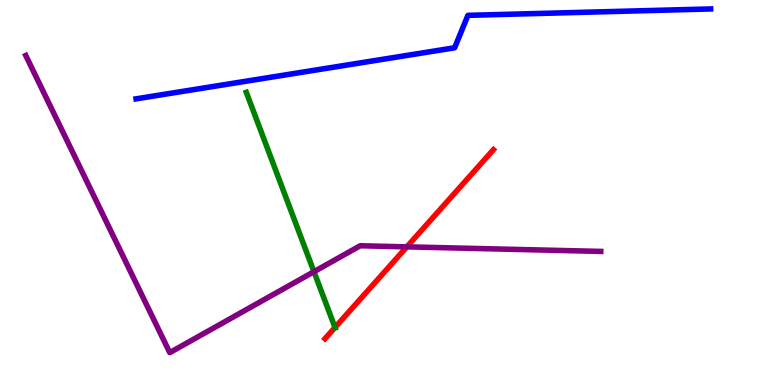[{'lines': ['blue', 'red'], 'intersections': []}, {'lines': ['green', 'red'], 'intersections': [{'x': 4.32, 'y': 1.49}]}, {'lines': ['purple', 'red'], 'intersections': [{'x': 5.25, 'y': 3.59}]}, {'lines': ['blue', 'green'], 'intersections': []}, {'lines': ['blue', 'purple'], 'intersections': []}, {'lines': ['green', 'purple'], 'intersections': [{'x': 4.05, 'y': 2.94}]}]